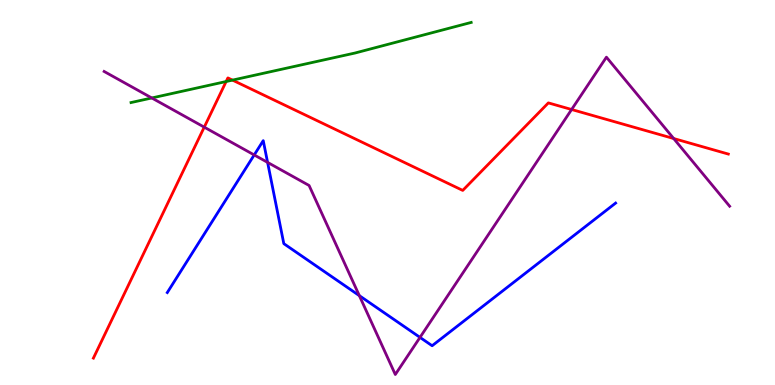[{'lines': ['blue', 'red'], 'intersections': []}, {'lines': ['green', 'red'], 'intersections': [{'x': 2.92, 'y': 7.88}, {'x': 3.0, 'y': 7.92}]}, {'lines': ['purple', 'red'], 'intersections': [{'x': 2.64, 'y': 6.7}, {'x': 7.38, 'y': 7.16}, {'x': 8.69, 'y': 6.4}]}, {'lines': ['blue', 'green'], 'intersections': []}, {'lines': ['blue', 'purple'], 'intersections': [{'x': 3.28, 'y': 5.98}, {'x': 3.45, 'y': 5.78}, {'x': 4.64, 'y': 2.32}, {'x': 5.42, 'y': 1.24}]}, {'lines': ['green', 'purple'], 'intersections': [{'x': 1.96, 'y': 7.46}]}]